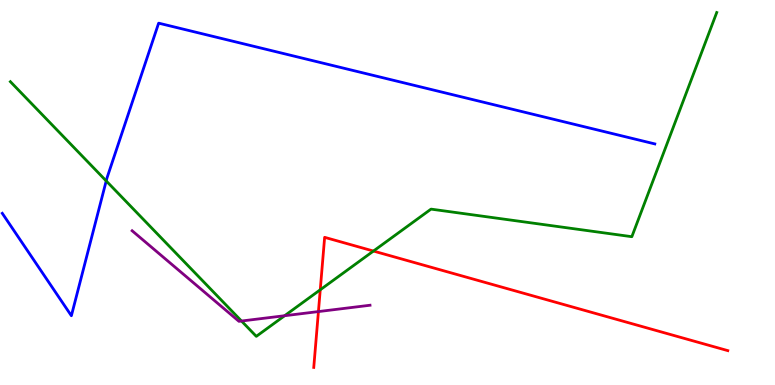[{'lines': ['blue', 'red'], 'intersections': []}, {'lines': ['green', 'red'], 'intersections': [{'x': 4.13, 'y': 2.47}, {'x': 4.82, 'y': 3.48}]}, {'lines': ['purple', 'red'], 'intersections': [{'x': 4.11, 'y': 1.91}]}, {'lines': ['blue', 'green'], 'intersections': [{'x': 1.37, 'y': 5.3}]}, {'lines': ['blue', 'purple'], 'intersections': []}, {'lines': ['green', 'purple'], 'intersections': [{'x': 3.12, 'y': 1.66}, {'x': 3.67, 'y': 1.8}]}]